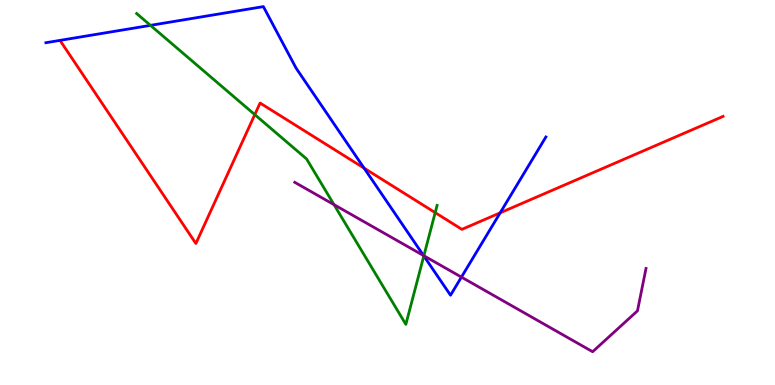[{'lines': ['blue', 'red'], 'intersections': [{'x': 4.7, 'y': 5.63}, {'x': 6.45, 'y': 4.47}]}, {'lines': ['green', 'red'], 'intersections': [{'x': 3.29, 'y': 7.02}, {'x': 5.62, 'y': 4.48}]}, {'lines': ['purple', 'red'], 'intersections': []}, {'lines': ['blue', 'green'], 'intersections': [{'x': 1.94, 'y': 9.34}, {'x': 5.47, 'y': 3.35}]}, {'lines': ['blue', 'purple'], 'intersections': [{'x': 5.47, 'y': 3.36}, {'x': 5.95, 'y': 2.8}]}, {'lines': ['green', 'purple'], 'intersections': [{'x': 4.31, 'y': 4.68}, {'x': 5.47, 'y': 3.36}]}]